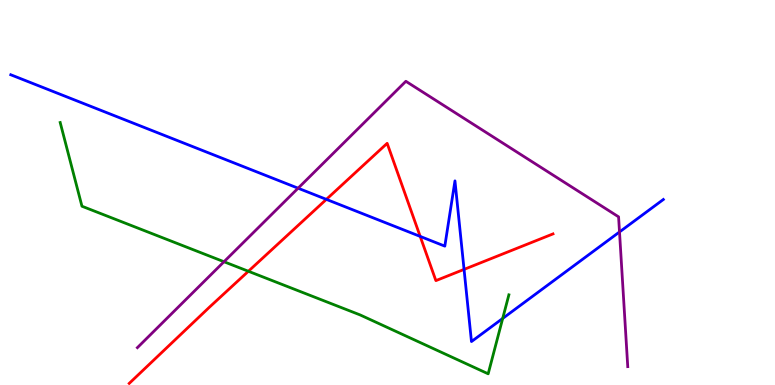[{'lines': ['blue', 'red'], 'intersections': [{'x': 4.21, 'y': 4.82}, {'x': 5.42, 'y': 3.86}, {'x': 5.99, 'y': 3.0}]}, {'lines': ['green', 'red'], 'intersections': [{'x': 3.2, 'y': 2.95}]}, {'lines': ['purple', 'red'], 'intersections': []}, {'lines': ['blue', 'green'], 'intersections': [{'x': 6.49, 'y': 1.73}]}, {'lines': ['blue', 'purple'], 'intersections': [{'x': 3.85, 'y': 5.11}, {'x': 7.99, 'y': 3.98}]}, {'lines': ['green', 'purple'], 'intersections': [{'x': 2.89, 'y': 3.2}]}]